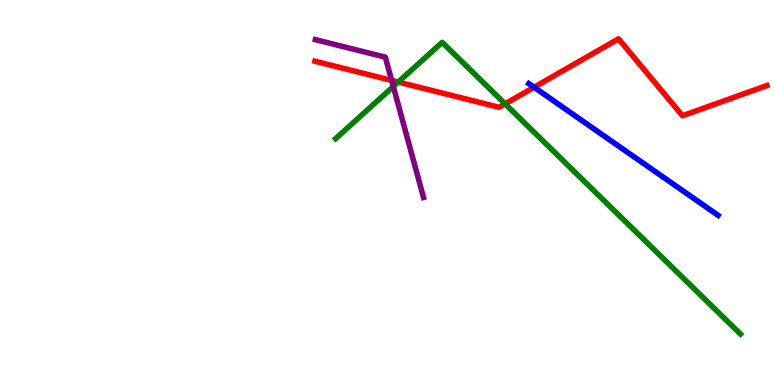[{'lines': ['blue', 'red'], 'intersections': [{'x': 6.89, 'y': 7.73}]}, {'lines': ['green', 'red'], 'intersections': [{'x': 5.14, 'y': 7.87}, {'x': 6.52, 'y': 7.3}]}, {'lines': ['purple', 'red'], 'intersections': [{'x': 5.05, 'y': 7.91}]}, {'lines': ['blue', 'green'], 'intersections': []}, {'lines': ['blue', 'purple'], 'intersections': []}, {'lines': ['green', 'purple'], 'intersections': [{'x': 5.07, 'y': 7.75}]}]